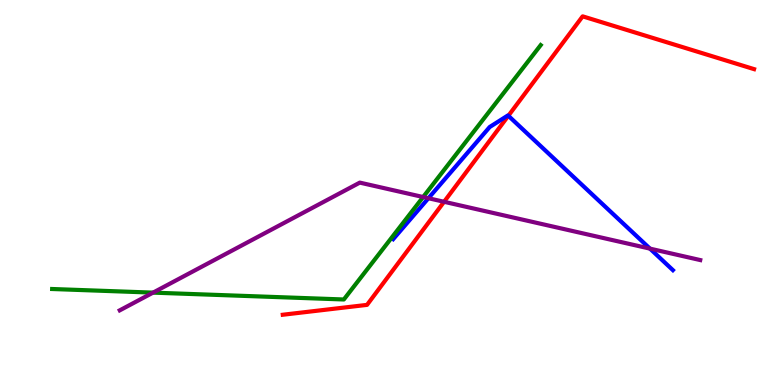[{'lines': ['blue', 'red'], 'intersections': [{'x': 6.56, 'y': 6.99}]}, {'lines': ['green', 'red'], 'intersections': []}, {'lines': ['purple', 'red'], 'intersections': [{'x': 5.73, 'y': 4.76}]}, {'lines': ['blue', 'green'], 'intersections': []}, {'lines': ['blue', 'purple'], 'intersections': [{'x': 5.53, 'y': 4.85}, {'x': 8.39, 'y': 3.54}]}, {'lines': ['green', 'purple'], 'intersections': [{'x': 1.97, 'y': 2.4}, {'x': 5.46, 'y': 4.88}]}]